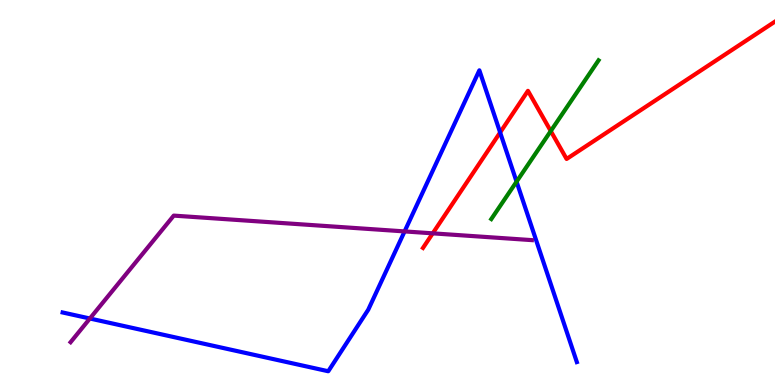[{'lines': ['blue', 'red'], 'intersections': [{'x': 6.45, 'y': 6.56}]}, {'lines': ['green', 'red'], 'intersections': [{'x': 7.11, 'y': 6.6}]}, {'lines': ['purple', 'red'], 'intersections': [{'x': 5.58, 'y': 3.94}]}, {'lines': ['blue', 'green'], 'intersections': [{'x': 6.67, 'y': 5.28}]}, {'lines': ['blue', 'purple'], 'intersections': [{'x': 1.16, 'y': 1.73}, {'x': 5.22, 'y': 3.99}]}, {'lines': ['green', 'purple'], 'intersections': []}]